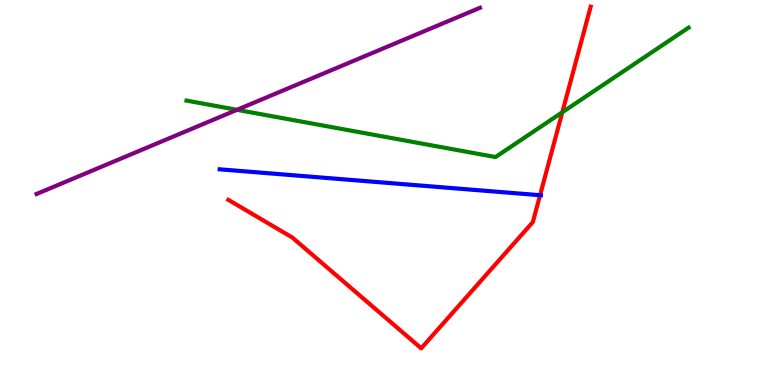[{'lines': ['blue', 'red'], 'intersections': [{'x': 6.97, 'y': 4.93}]}, {'lines': ['green', 'red'], 'intersections': [{'x': 7.26, 'y': 7.08}]}, {'lines': ['purple', 'red'], 'intersections': []}, {'lines': ['blue', 'green'], 'intersections': []}, {'lines': ['blue', 'purple'], 'intersections': []}, {'lines': ['green', 'purple'], 'intersections': [{'x': 3.06, 'y': 7.15}]}]